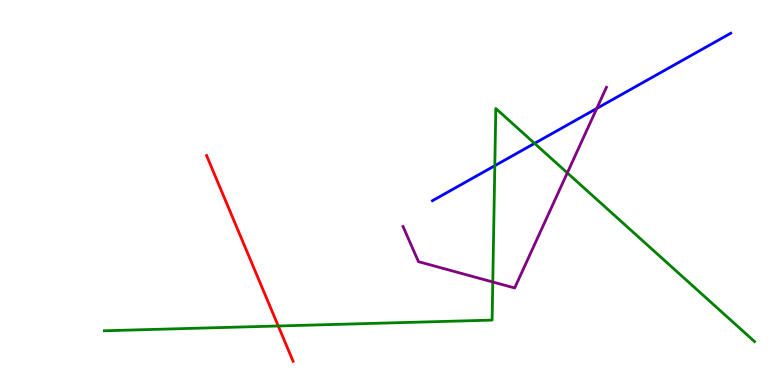[{'lines': ['blue', 'red'], 'intersections': []}, {'lines': ['green', 'red'], 'intersections': [{'x': 3.59, 'y': 1.53}]}, {'lines': ['purple', 'red'], 'intersections': []}, {'lines': ['blue', 'green'], 'intersections': [{'x': 6.38, 'y': 5.7}, {'x': 6.9, 'y': 6.28}]}, {'lines': ['blue', 'purple'], 'intersections': [{'x': 7.7, 'y': 7.18}]}, {'lines': ['green', 'purple'], 'intersections': [{'x': 6.36, 'y': 2.68}, {'x': 7.32, 'y': 5.51}]}]